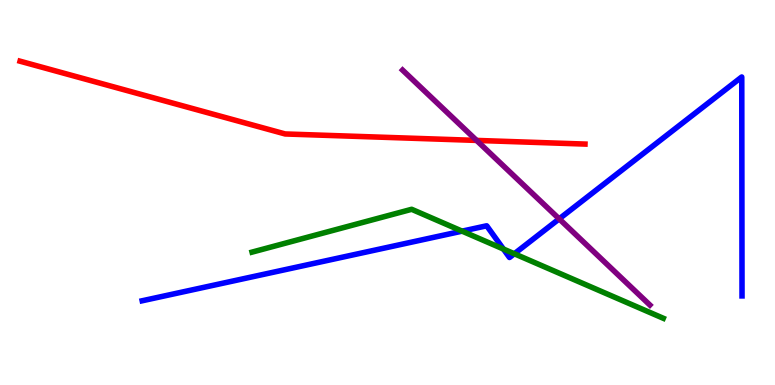[{'lines': ['blue', 'red'], 'intersections': []}, {'lines': ['green', 'red'], 'intersections': []}, {'lines': ['purple', 'red'], 'intersections': [{'x': 6.15, 'y': 6.35}]}, {'lines': ['blue', 'green'], 'intersections': [{'x': 5.96, 'y': 4.0}, {'x': 6.5, 'y': 3.53}, {'x': 6.64, 'y': 3.41}]}, {'lines': ['blue', 'purple'], 'intersections': [{'x': 7.22, 'y': 4.31}]}, {'lines': ['green', 'purple'], 'intersections': []}]